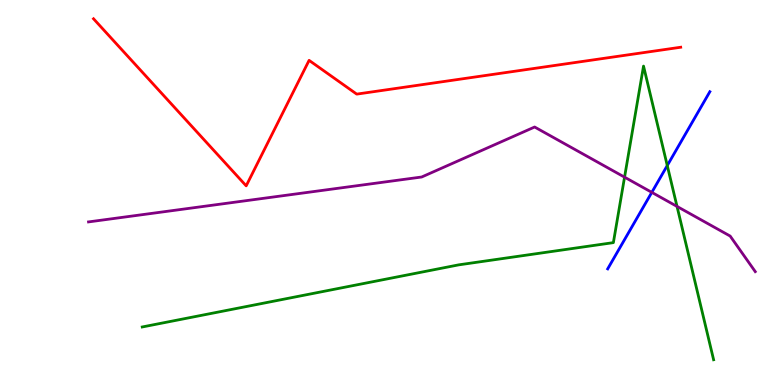[{'lines': ['blue', 'red'], 'intersections': []}, {'lines': ['green', 'red'], 'intersections': []}, {'lines': ['purple', 'red'], 'intersections': []}, {'lines': ['blue', 'green'], 'intersections': [{'x': 8.61, 'y': 5.7}]}, {'lines': ['blue', 'purple'], 'intersections': [{'x': 8.41, 'y': 5.0}]}, {'lines': ['green', 'purple'], 'intersections': [{'x': 8.06, 'y': 5.4}, {'x': 8.74, 'y': 4.64}]}]